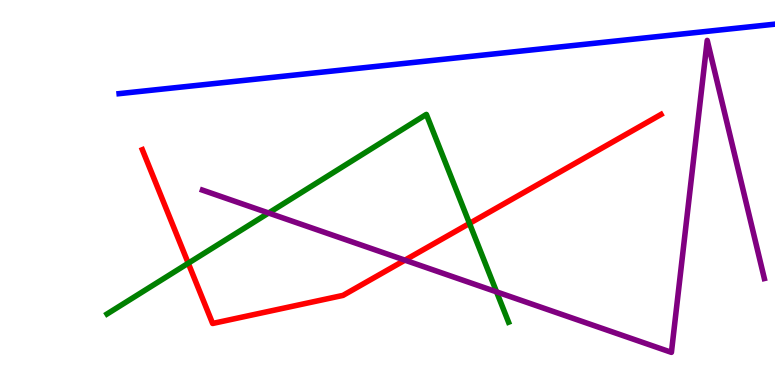[{'lines': ['blue', 'red'], 'intersections': []}, {'lines': ['green', 'red'], 'intersections': [{'x': 2.43, 'y': 3.16}, {'x': 6.06, 'y': 4.2}]}, {'lines': ['purple', 'red'], 'intersections': [{'x': 5.22, 'y': 3.24}]}, {'lines': ['blue', 'green'], 'intersections': []}, {'lines': ['blue', 'purple'], 'intersections': []}, {'lines': ['green', 'purple'], 'intersections': [{'x': 3.47, 'y': 4.47}, {'x': 6.41, 'y': 2.42}]}]